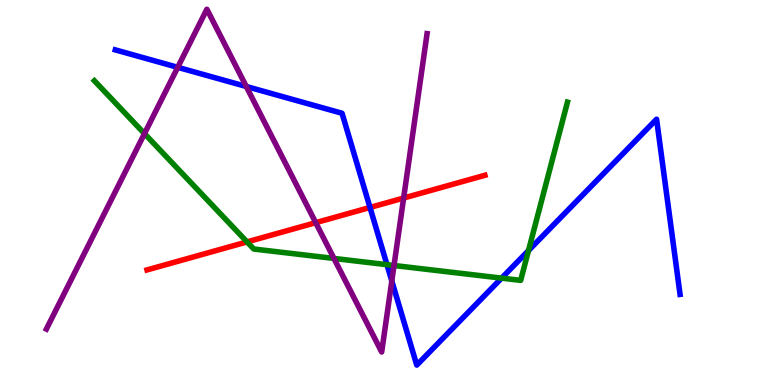[{'lines': ['blue', 'red'], 'intersections': [{'x': 4.77, 'y': 4.61}]}, {'lines': ['green', 'red'], 'intersections': [{'x': 3.19, 'y': 3.72}]}, {'lines': ['purple', 'red'], 'intersections': [{'x': 4.07, 'y': 4.22}, {'x': 5.21, 'y': 4.86}]}, {'lines': ['blue', 'green'], 'intersections': [{'x': 4.99, 'y': 3.13}, {'x': 6.47, 'y': 2.78}, {'x': 6.82, 'y': 3.49}]}, {'lines': ['blue', 'purple'], 'intersections': [{'x': 2.29, 'y': 8.25}, {'x': 3.18, 'y': 7.75}, {'x': 5.06, 'y': 2.7}]}, {'lines': ['green', 'purple'], 'intersections': [{'x': 1.86, 'y': 6.53}, {'x': 4.31, 'y': 3.29}, {'x': 5.08, 'y': 3.1}]}]